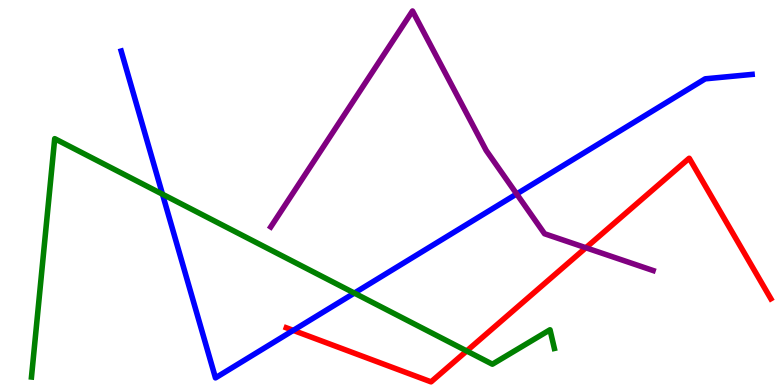[{'lines': ['blue', 'red'], 'intersections': [{'x': 3.78, 'y': 1.42}]}, {'lines': ['green', 'red'], 'intersections': [{'x': 6.02, 'y': 0.884}]}, {'lines': ['purple', 'red'], 'intersections': [{'x': 7.56, 'y': 3.56}]}, {'lines': ['blue', 'green'], 'intersections': [{'x': 2.1, 'y': 4.96}, {'x': 4.57, 'y': 2.39}]}, {'lines': ['blue', 'purple'], 'intersections': [{'x': 6.67, 'y': 4.96}]}, {'lines': ['green', 'purple'], 'intersections': []}]